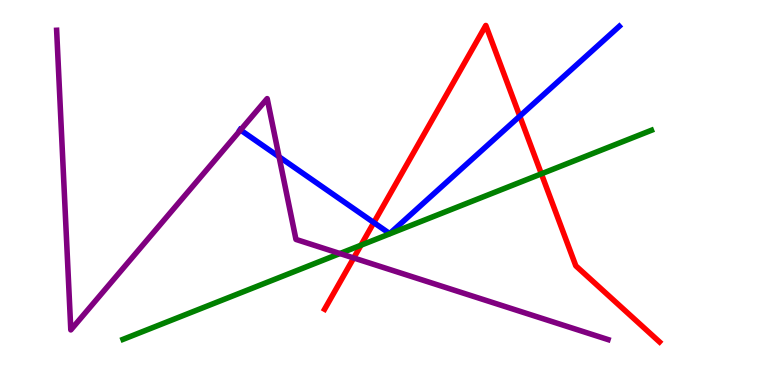[{'lines': ['blue', 'red'], 'intersections': [{'x': 4.82, 'y': 4.22}, {'x': 6.71, 'y': 6.98}]}, {'lines': ['green', 'red'], 'intersections': [{'x': 4.66, 'y': 3.63}, {'x': 6.99, 'y': 5.48}]}, {'lines': ['purple', 'red'], 'intersections': [{'x': 4.56, 'y': 3.3}]}, {'lines': ['blue', 'green'], 'intersections': []}, {'lines': ['blue', 'purple'], 'intersections': [{'x': 3.1, 'y': 6.62}, {'x': 3.6, 'y': 5.93}]}, {'lines': ['green', 'purple'], 'intersections': [{'x': 4.39, 'y': 3.41}]}]